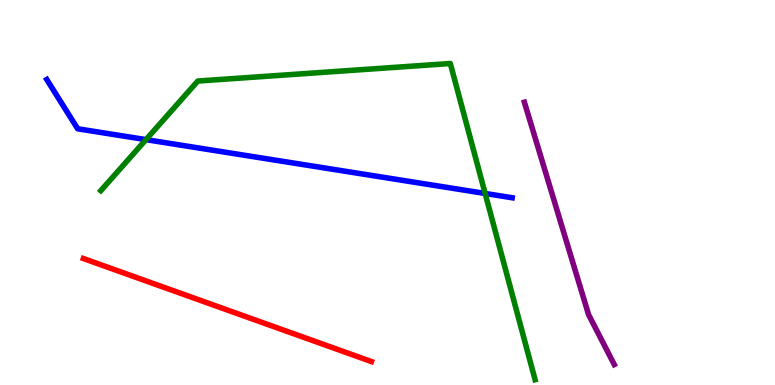[{'lines': ['blue', 'red'], 'intersections': []}, {'lines': ['green', 'red'], 'intersections': []}, {'lines': ['purple', 'red'], 'intersections': []}, {'lines': ['blue', 'green'], 'intersections': [{'x': 1.88, 'y': 6.37}, {'x': 6.26, 'y': 4.97}]}, {'lines': ['blue', 'purple'], 'intersections': []}, {'lines': ['green', 'purple'], 'intersections': []}]